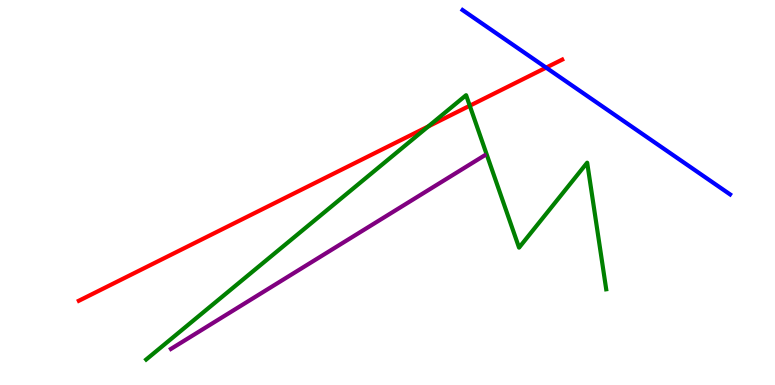[{'lines': ['blue', 'red'], 'intersections': [{'x': 7.05, 'y': 8.24}]}, {'lines': ['green', 'red'], 'intersections': [{'x': 5.53, 'y': 6.72}, {'x': 6.06, 'y': 7.25}]}, {'lines': ['purple', 'red'], 'intersections': []}, {'lines': ['blue', 'green'], 'intersections': []}, {'lines': ['blue', 'purple'], 'intersections': []}, {'lines': ['green', 'purple'], 'intersections': []}]